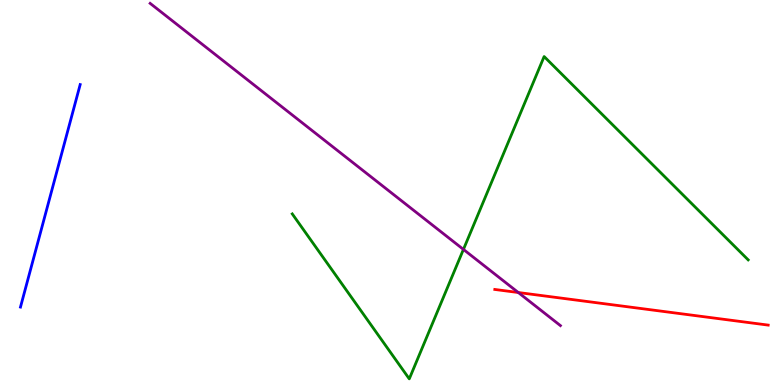[{'lines': ['blue', 'red'], 'intersections': []}, {'lines': ['green', 'red'], 'intersections': []}, {'lines': ['purple', 'red'], 'intersections': [{'x': 6.69, 'y': 2.4}]}, {'lines': ['blue', 'green'], 'intersections': []}, {'lines': ['blue', 'purple'], 'intersections': []}, {'lines': ['green', 'purple'], 'intersections': [{'x': 5.98, 'y': 3.52}]}]